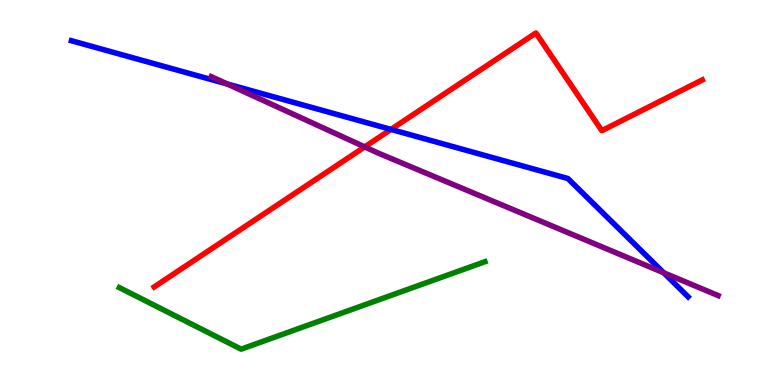[{'lines': ['blue', 'red'], 'intersections': [{'x': 5.04, 'y': 6.64}]}, {'lines': ['green', 'red'], 'intersections': []}, {'lines': ['purple', 'red'], 'intersections': [{'x': 4.71, 'y': 6.18}]}, {'lines': ['blue', 'green'], 'intersections': []}, {'lines': ['blue', 'purple'], 'intersections': [{'x': 2.93, 'y': 7.82}, {'x': 8.56, 'y': 2.92}]}, {'lines': ['green', 'purple'], 'intersections': []}]